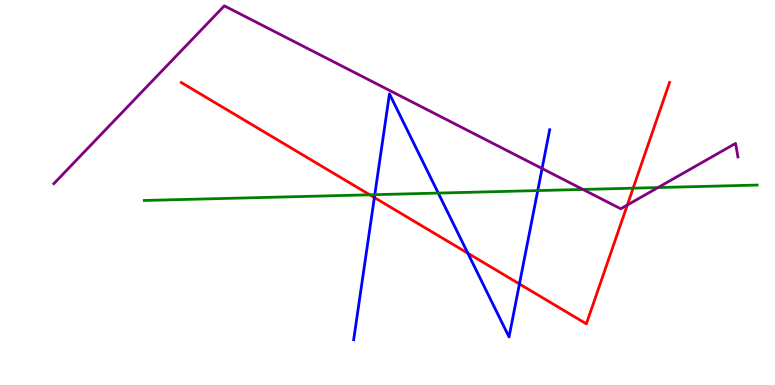[{'lines': ['blue', 'red'], 'intersections': [{'x': 4.83, 'y': 4.87}, {'x': 6.04, 'y': 3.42}, {'x': 6.7, 'y': 2.62}]}, {'lines': ['green', 'red'], 'intersections': [{'x': 4.77, 'y': 4.94}, {'x': 8.17, 'y': 5.11}]}, {'lines': ['purple', 'red'], 'intersections': [{'x': 8.09, 'y': 4.67}]}, {'lines': ['blue', 'green'], 'intersections': [{'x': 4.84, 'y': 4.94}, {'x': 5.66, 'y': 4.98}, {'x': 6.94, 'y': 5.05}]}, {'lines': ['blue', 'purple'], 'intersections': [{'x': 6.99, 'y': 5.62}]}, {'lines': ['green', 'purple'], 'intersections': [{'x': 7.52, 'y': 5.08}, {'x': 8.49, 'y': 5.13}]}]